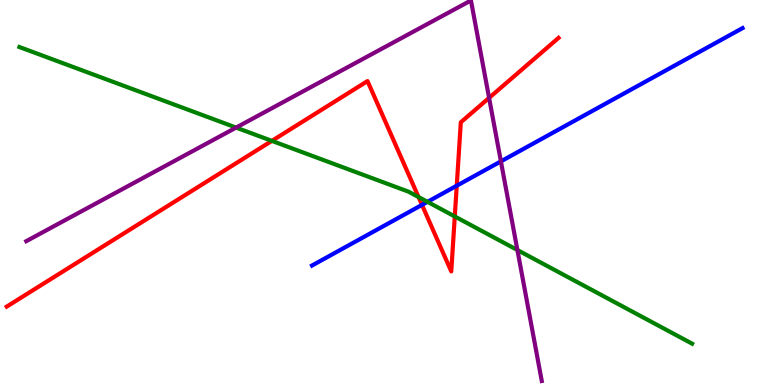[{'lines': ['blue', 'red'], 'intersections': [{'x': 5.45, 'y': 4.68}, {'x': 5.89, 'y': 5.18}]}, {'lines': ['green', 'red'], 'intersections': [{'x': 3.51, 'y': 6.34}, {'x': 5.4, 'y': 4.88}, {'x': 5.87, 'y': 4.38}]}, {'lines': ['purple', 'red'], 'intersections': [{'x': 6.31, 'y': 7.46}]}, {'lines': ['blue', 'green'], 'intersections': [{'x': 5.52, 'y': 4.76}]}, {'lines': ['blue', 'purple'], 'intersections': [{'x': 6.46, 'y': 5.81}]}, {'lines': ['green', 'purple'], 'intersections': [{'x': 3.05, 'y': 6.69}, {'x': 6.68, 'y': 3.51}]}]